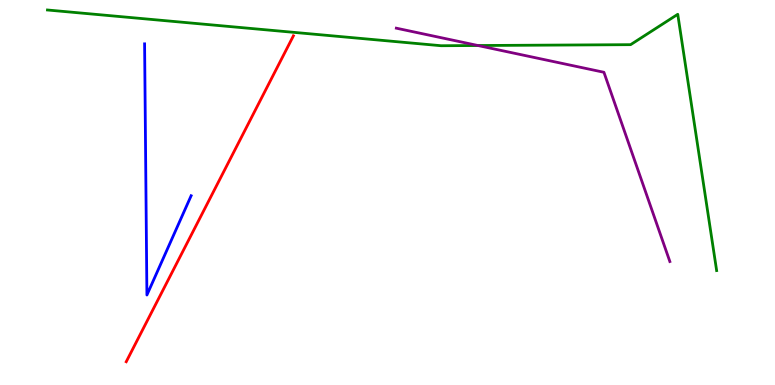[{'lines': ['blue', 'red'], 'intersections': []}, {'lines': ['green', 'red'], 'intersections': []}, {'lines': ['purple', 'red'], 'intersections': []}, {'lines': ['blue', 'green'], 'intersections': []}, {'lines': ['blue', 'purple'], 'intersections': []}, {'lines': ['green', 'purple'], 'intersections': [{'x': 6.17, 'y': 8.82}]}]